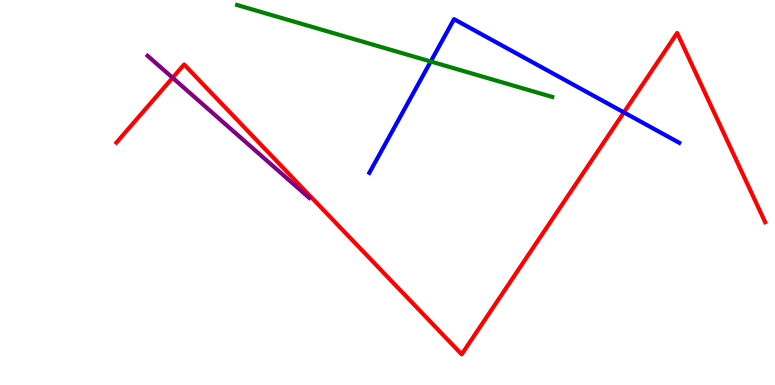[{'lines': ['blue', 'red'], 'intersections': [{'x': 8.05, 'y': 7.08}]}, {'lines': ['green', 'red'], 'intersections': []}, {'lines': ['purple', 'red'], 'intersections': [{'x': 2.23, 'y': 7.98}]}, {'lines': ['blue', 'green'], 'intersections': [{'x': 5.56, 'y': 8.4}]}, {'lines': ['blue', 'purple'], 'intersections': []}, {'lines': ['green', 'purple'], 'intersections': []}]